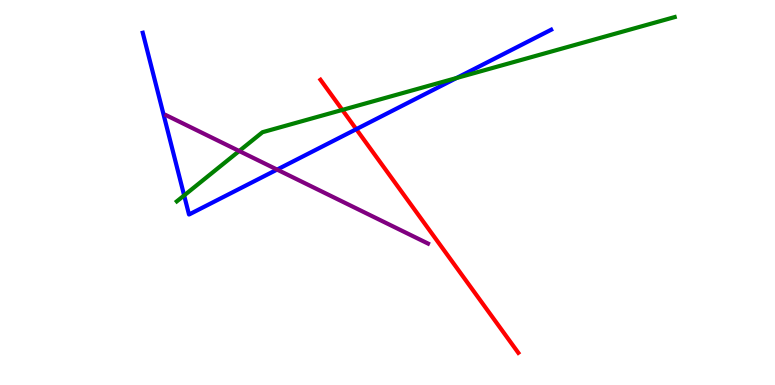[{'lines': ['blue', 'red'], 'intersections': [{'x': 4.6, 'y': 6.64}]}, {'lines': ['green', 'red'], 'intersections': [{'x': 4.42, 'y': 7.14}]}, {'lines': ['purple', 'red'], 'intersections': []}, {'lines': ['blue', 'green'], 'intersections': [{'x': 2.38, 'y': 4.92}, {'x': 5.89, 'y': 7.97}]}, {'lines': ['blue', 'purple'], 'intersections': [{'x': 3.58, 'y': 5.6}]}, {'lines': ['green', 'purple'], 'intersections': [{'x': 3.09, 'y': 6.08}]}]